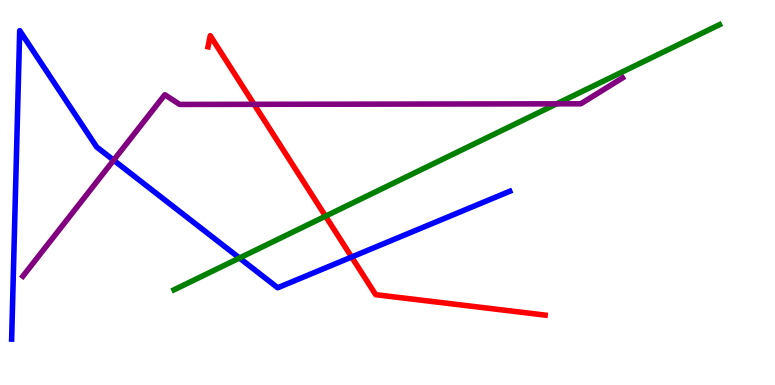[{'lines': ['blue', 'red'], 'intersections': [{'x': 4.54, 'y': 3.32}]}, {'lines': ['green', 'red'], 'intersections': [{'x': 4.2, 'y': 4.39}]}, {'lines': ['purple', 'red'], 'intersections': [{'x': 3.28, 'y': 7.29}]}, {'lines': ['blue', 'green'], 'intersections': [{'x': 3.09, 'y': 3.3}]}, {'lines': ['blue', 'purple'], 'intersections': [{'x': 1.47, 'y': 5.84}]}, {'lines': ['green', 'purple'], 'intersections': [{'x': 7.18, 'y': 7.3}]}]